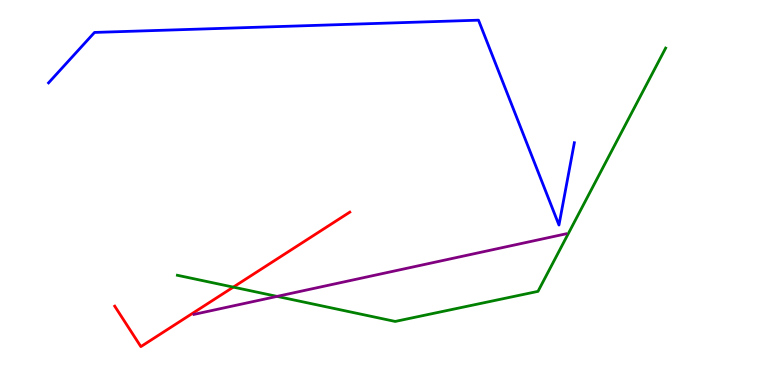[{'lines': ['blue', 'red'], 'intersections': []}, {'lines': ['green', 'red'], 'intersections': [{'x': 3.01, 'y': 2.54}]}, {'lines': ['purple', 'red'], 'intersections': []}, {'lines': ['blue', 'green'], 'intersections': []}, {'lines': ['blue', 'purple'], 'intersections': []}, {'lines': ['green', 'purple'], 'intersections': [{'x': 3.57, 'y': 2.3}]}]